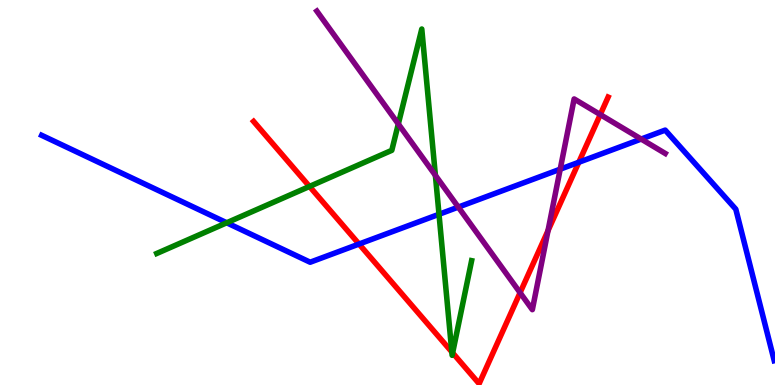[{'lines': ['blue', 'red'], 'intersections': [{'x': 4.63, 'y': 3.66}, {'x': 7.47, 'y': 5.79}]}, {'lines': ['green', 'red'], 'intersections': [{'x': 3.99, 'y': 5.16}, {'x': 5.83, 'y': 0.859}, {'x': 5.84, 'y': 0.834}]}, {'lines': ['purple', 'red'], 'intersections': [{'x': 6.71, 'y': 2.4}, {'x': 7.07, 'y': 4.01}, {'x': 7.75, 'y': 7.02}]}, {'lines': ['blue', 'green'], 'intersections': [{'x': 2.93, 'y': 4.21}, {'x': 5.66, 'y': 4.43}]}, {'lines': ['blue', 'purple'], 'intersections': [{'x': 5.91, 'y': 4.62}, {'x': 7.23, 'y': 5.61}, {'x': 8.27, 'y': 6.39}]}, {'lines': ['green', 'purple'], 'intersections': [{'x': 5.14, 'y': 6.78}, {'x': 5.62, 'y': 5.45}]}]